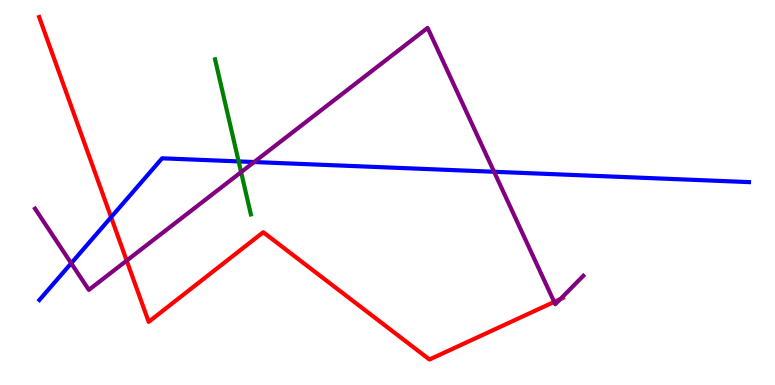[{'lines': ['blue', 'red'], 'intersections': [{'x': 1.43, 'y': 4.36}]}, {'lines': ['green', 'red'], 'intersections': []}, {'lines': ['purple', 'red'], 'intersections': [{'x': 1.63, 'y': 3.23}, {'x': 7.15, 'y': 2.16}, {'x': 7.23, 'y': 2.23}]}, {'lines': ['blue', 'green'], 'intersections': [{'x': 3.08, 'y': 5.81}]}, {'lines': ['blue', 'purple'], 'intersections': [{'x': 0.919, 'y': 3.16}, {'x': 3.28, 'y': 5.79}, {'x': 6.38, 'y': 5.54}]}, {'lines': ['green', 'purple'], 'intersections': [{'x': 3.11, 'y': 5.53}]}]